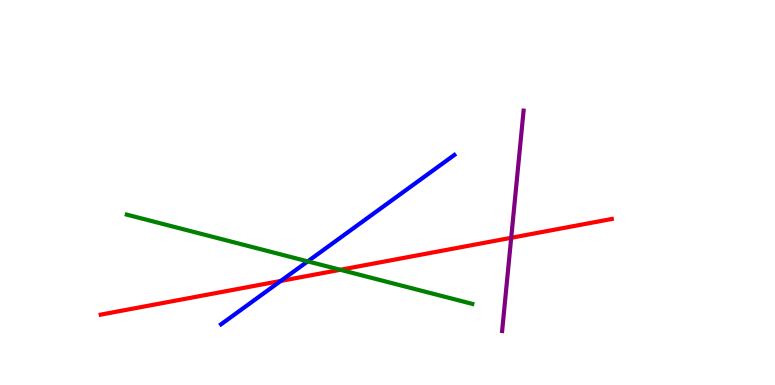[{'lines': ['blue', 'red'], 'intersections': [{'x': 3.62, 'y': 2.7}]}, {'lines': ['green', 'red'], 'intersections': [{'x': 4.39, 'y': 2.99}]}, {'lines': ['purple', 'red'], 'intersections': [{'x': 6.6, 'y': 3.82}]}, {'lines': ['blue', 'green'], 'intersections': [{'x': 3.97, 'y': 3.21}]}, {'lines': ['blue', 'purple'], 'intersections': []}, {'lines': ['green', 'purple'], 'intersections': []}]